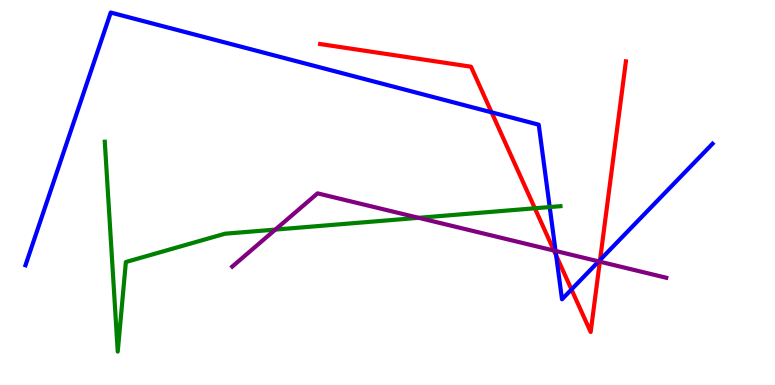[{'lines': ['blue', 'red'], 'intersections': [{'x': 6.34, 'y': 7.08}, {'x': 7.18, 'y': 3.36}, {'x': 7.37, 'y': 2.48}, {'x': 7.74, 'y': 3.25}]}, {'lines': ['green', 'red'], 'intersections': [{'x': 6.9, 'y': 4.59}]}, {'lines': ['purple', 'red'], 'intersections': [{'x': 7.15, 'y': 3.49}, {'x': 7.74, 'y': 3.2}]}, {'lines': ['blue', 'green'], 'intersections': [{'x': 7.09, 'y': 4.62}]}, {'lines': ['blue', 'purple'], 'intersections': [{'x': 7.17, 'y': 3.48}, {'x': 7.72, 'y': 3.21}]}, {'lines': ['green', 'purple'], 'intersections': [{'x': 3.55, 'y': 4.04}, {'x': 5.4, 'y': 4.34}]}]